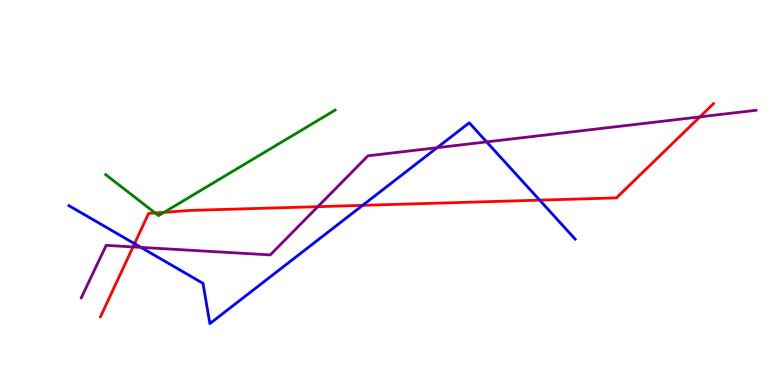[{'lines': ['blue', 'red'], 'intersections': [{'x': 1.74, 'y': 3.67}, {'x': 4.68, 'y': 4.67}, {'x': 6.96, 'y': 4.8}]}, {'lines': ['green', 'red'], 'intersections': [{'x': 2.0, 'y': 4.47}, {'x': 2.12, 'y': 4.49}]}, {'lines': ['purple', 'red'], 'intersections': [{'x': 1.72, 'y': 3.59}, {'x': 4.1, 'y': 4.63}, {'x': 9.03, 'y': 6.96}]}, {'lines': ['blue', 'green'], 'intersections': []}, {'lines': ['blue', 'purple'], 'intersections': [{'x': 1.82, 'y': 3.57}, {'x': 5.64, 'y': 6.16}, {'x': 6.28, 'y': 6.31}]}, {'lines': ['green', 'purple'], 'intersections': []}]